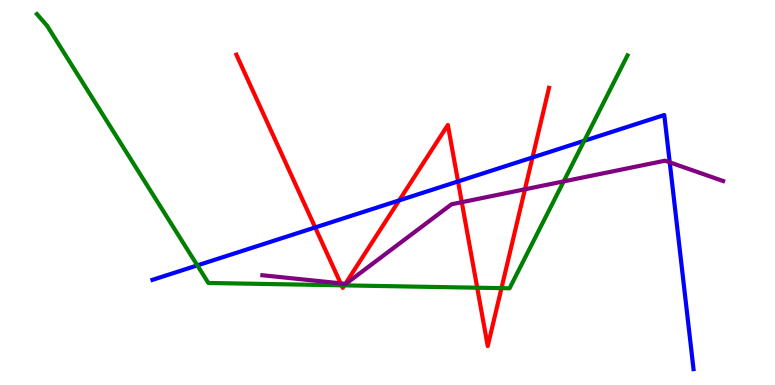[{'lines': ['blue', 'red'], 'intersections': [{'x': 4.07, 'y': 4.09}, {'x': 5.15, 'y': 4.8}, {'x': 5.91, 'y': 5.29}, {'x': 6.87, 'y': 5.91}]}, {'lines': ['green', 'red'], 'intersections': [{'x': 4.41, 'y': 2.59}, {'x': 4.44, 'y': 2.59}, {'x': 6.16, 'y': 2.53}, {'x': 6.47, 'y': 2.52}]}, {'lines': ['purple', 'red'], 'intersections': [{'x': 4.4, 'y': 2.64}, {'x': 4.46, 'y': 2.63}, {'x': 5.96, 'y': 4.75}, {'x': 6.77, 'y': 5.08}]}, {'lines': ['blue', 'green'], 'intersections': [{'x': 2.55, 'y': 3.11}, {'x': 7.54, 'y': 6.34}]}, {'lines': ['blue', 'purple'], 'intersections': [{'x': 8.64, 'y': 5.78}]}, {'lines': ['green', 'purple'], 'intersections': [{'x': 7.27, 'y': 5.29}]}]